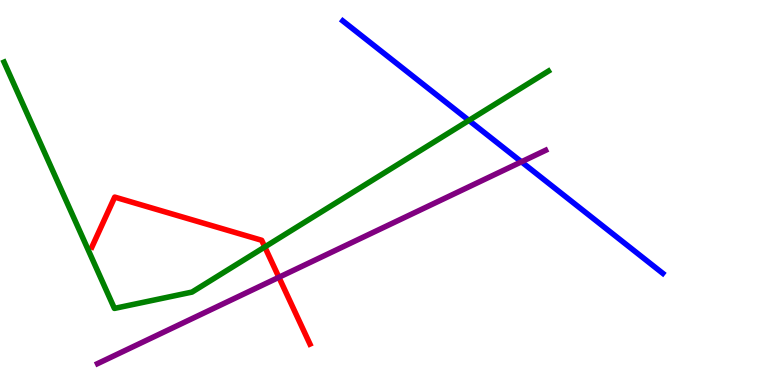[{'lines': ['blue', 'red'], 'intersections': []}, {'lines': ['green', 'red'], 'intersections': [{'x': 3.42, 'y': 3.59}]}, {'lines': ['purple', 'red'], 'intersections': [{'x': 3.6, 'y': 2.8}]}, {'lines': ['blue', 'green'], 'intersections': [{'x': 6.05, 'y': 6.87}]}, {'lines': ['blue', 'purple'], 'intersections': [{'x': 6.73, 'y': 5.8}]}, {'lines': ['green', 'purple'], 'intersections': []}]